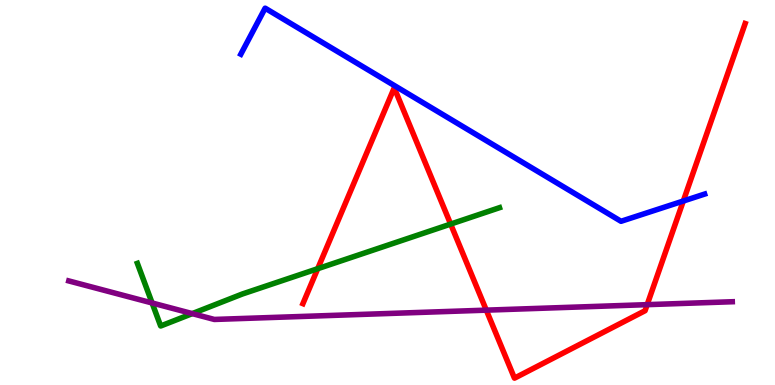[{'lines': ['blue', 'red'], 'intersections': [{'x': 8.82, 'y': 4.78}]}, {'lines': ['green', 'red'], 'intersections': [{'x': 4.1, 'y': 3.02}, {'x': 5.81, 'y': 4.18}]}, {'lines': ['purple', 'red'], 'intersections': [{'x': 6.27, 'y': 1.94}, {'x': 8.35, 'y': 2.09}]}, {'lines': ['blue', 'green'], 'intersections': []}, {'lines': ['blue', 'purple'], 'intersections': []}, {'lines': ['green', 'purple'], 'intersections': [{'x': 1.96, 'y': 2.13}, {'x': 2.48, 'y': 1.85}]}]